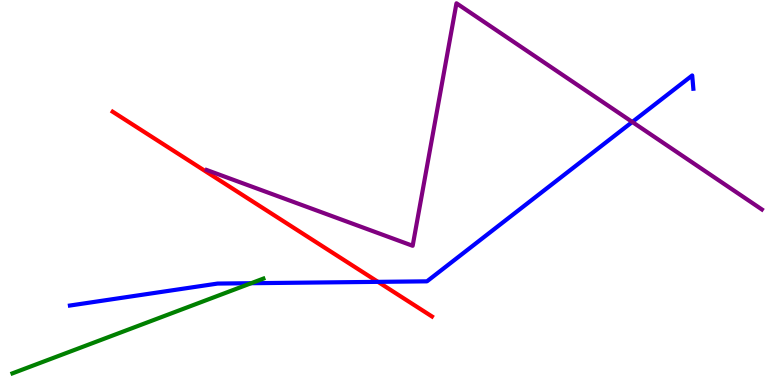[{'lines': ['blue', 'red'], 'intersections': [{'x': 4.88, 'y': 2.68}]}, {'lines': ['green', 'red'], 'intersections': []}, {'lines': ['purple', 'red'], 'intersections': []}, {'lines': ['blue', 'green'], 'intersections': [{'x': 3.24, 'y': 2.64}]}, {'lines': ['blue', 'purple'], 'intersections': [{'x': 8.16, 'y': 6.83}]}, {'lines': ['green', 'purple'], 'intersections': []}]